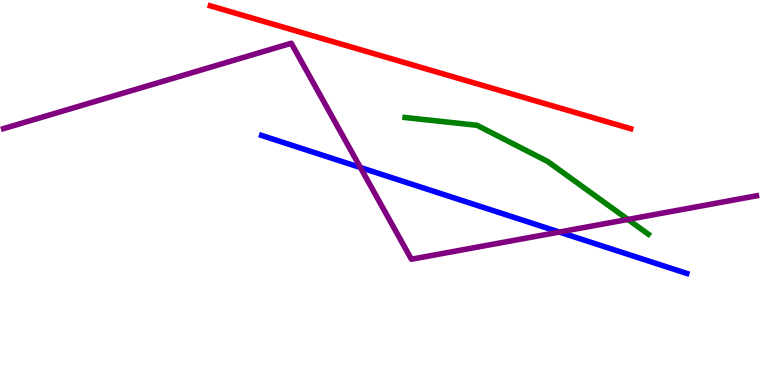[{'lines': ['blue', 'red'], 'intersections': []}, {'lines': ['green', 'red'], 'intersections': []}, {'lines': ['purple', 'red'], 'intersections': []}, {'lines': ['blue', 'green'], 'intersections': []}, {'lines': ['blue', 'purple'], 'intersections': [{'x': 4.65, 'y': 5.65}, {'x': 7.22, 'y': 3.97}]}, {'lines': ['green', 'purple'], 'intersections': [{'x': 8.1, 'y': 4.3}]}]